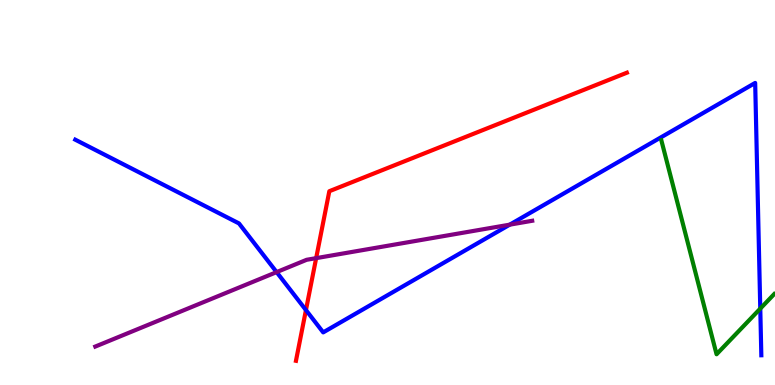[{'lines': ['blue', 'red'], 'intersections': [{'x': 3.95, 'y': 1.95}]}, {'lines': ['green', 'red'], 'intersections': []}, {'lines': ['purple', 'red'], 'intersections': [{'x': 4.08, 'y': 3.29}]}, {'lines': ['blue', 'green'], 'intersections': [{'x': 9.81, 'y': 1.98}]}, {'lines': ['blue', 'purple'], 'intersections': [{'x': 3.57, 'y': 2.93}, {'x': 6.58, 'y': 4.16}]}, {'lines': ['green', 'purple'], 'intersections': []}]